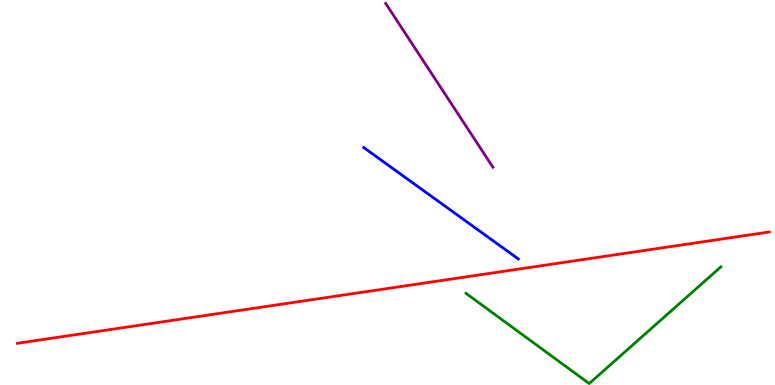[{'lines': ['blue', 'red'], 'intersections': []}, {'lines': ['green', 'red'], 'intersections': []}, {'lines': ['purple', 'red'], 'intersections': []}, {'lines': ['blue', 'green'], 'intersections': []}, {'lines': ['blue', 'purple'], 'intersections': []}, {'lines': ['green', 'purple'], 'intersections': []}]